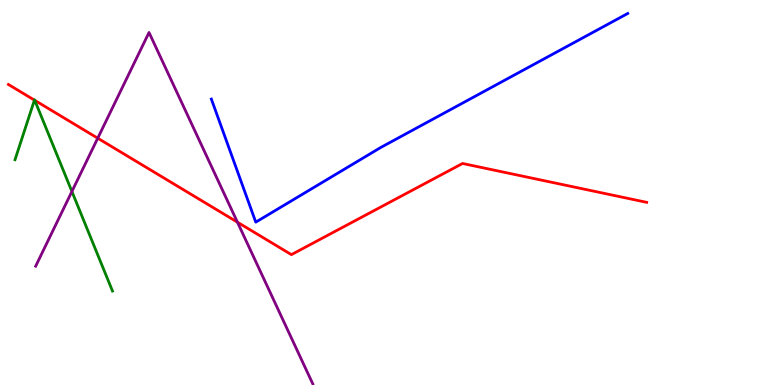[{'lines': ['blue', 'red'], 'intersections': []}, {'lines': ['green', 'red'], 'intersections': [{'x': 0.444, 'y': 7.4}, {'x': 0.448, 'y': 7.39}]}, {'lines': ['purple', 'red'], 'intersections': [{'x': 1.26, 'y': 6.41}, {'x': 3.06, 'y': 4.23}]}, {'lines': ['blue', 'green'], 'intersections': []}, {'lines': ['blue', 'purple'], 'intersections': []}, {'lines': ['green', 'purple'], 'intersections': [{'x': 0.928, 'y': 5.03}]}]